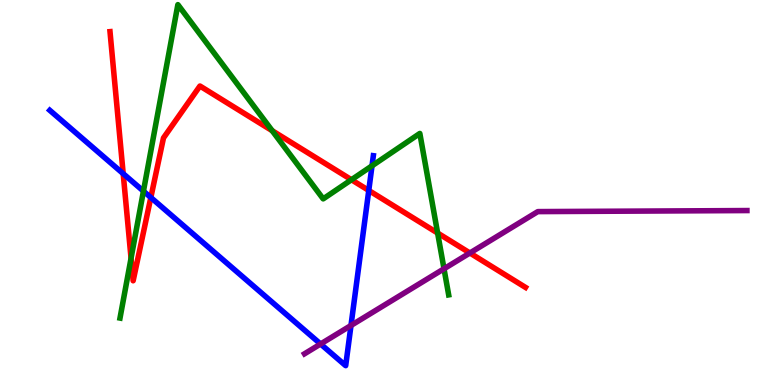[{'lines': ['blue', 'red'], 'intersections': [{'x': 1.59, 'y': 5.49}, {'x': 1.95, 'y': 4.87}, {'x': 4.76, 'y': 5.05}]}, {'lines': ['green', 'red'], 'intersections': [{'x': 1.69, 'y': 3.29}, {'x': 3.51, 'y': 6.61}, {'x': 4.53, 'y': 5.33}, {'x': 5.65, 'y': 3.95}]}, {'lines': ['purple', 'red'], 'intersections': [{'x': 6.06, 'y': 3.43}]}, {'lines': ['blue', 'green'], 'intersections': [{'x': 1.85, 'y': 5.04}, {'x': 4.8, 'y': 5.69}]}, {'lines': ['blue', 'purple'], 'intersections': [{'x': 4.14, 'y': 1.06}, {'x': 4.53, 'y': 1.55}]}, {'lines': ['green', 'purple'], 'intersections': [{'x': 5.73, 'y': 3.02}]}]